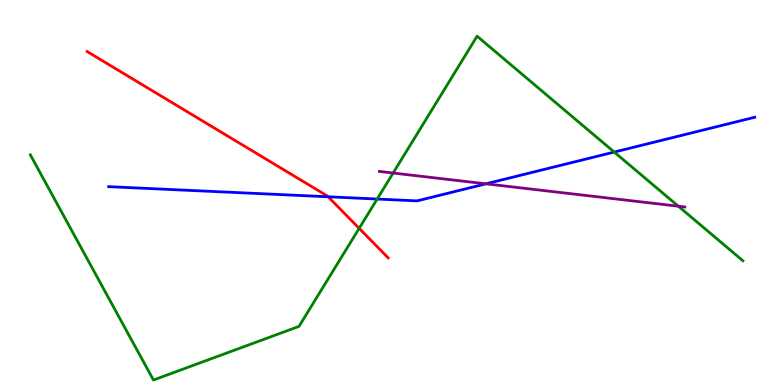[{'lines': ['blue', 'red'], 'intersections': [{'x': 4.23, 'y': 4.89}]}, {'lines': ['green', 'red'], 'intersections': [{'x': 4.63, 'y': 4.07}]}, {'lines': ['purple', 'red'], 'intersections': []}, {'lines': ['blue', 'green'], 'intersections': [{'x': 4.87, 'y': 4.83}, {'x': 7.93, 'y': 6.05}]}, {'lines': ['blue', 'purple'], 'intersections': [{'x': 6.27, 'y': 5.23}]}, {'lines': ['green', 'purple'], 'intersections': [{'x': 5.07, 'y': 5.51}, {'x': 8.75, 'y': 4.64}]}]